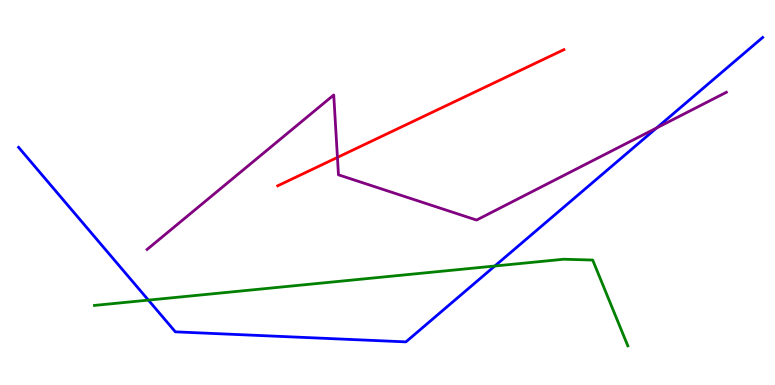[{'lines': ['blue', 'red'], 'intersections': []}, {'lines': ['green', 'red'], 'intersections': []}, {'lines': ['purple', 'red'], 'intersections': [{'x': 4.35, 'y': 5.91}]}, {'lines': ['blue', 'green'], 'intersections': [{'x': 1.91, 'y': 2.2}, {'x': 6.38, 'y': 3.09}]}, {'lines': ['blue', 'purple'], 'intersections': [{'x': 8.47, 'y': 6.68}]}, {'lines': ['green', 'purple'], 'intersections': []}]